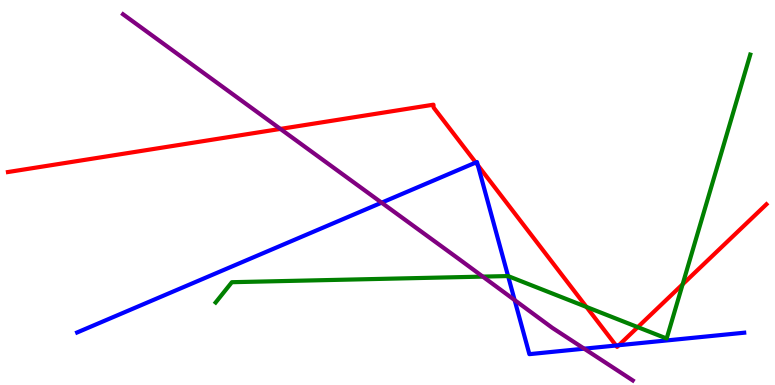[{'lines': ['blue', 'red'], 'intersections': [{'x': 6.14, 'y': 5.78}, {'x': 6.17, 'y': 5.71}, {'x': 7.95, 'y': 1.03}, {'x': 7.98, 'y': 1.03}]}, {'lines': ['green', 'red'], 'intersections': [{'x': 7.57, 'y': 2.03}, {'x': 8.23, 'y': 1.5}, {'x': 8.81, 'y': 2.62}]}, {'lines': ['purple', 'red'], 'intersections': [{'x': 3.62, 'y': 6.65}]}, {'lines': ['blue', 'green'], 'intersections': [{'x': 6.56, 'y': 2.83}]}, {'lines': ['blue', 'purple'], 'intersections': [{'x': 4.92, 'y': 4.74}, {'x': 6.64, 'y': 2.21}, {'x': 7.54, 'y': 0.943}]}, {'lines': ['green', 'purple'], 'intersections': [{'x': 6.23, 'y': 2.82}]}]